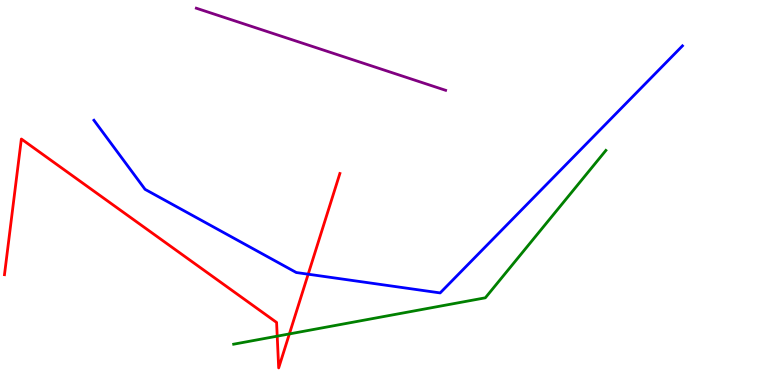[{'lines': ['blue', 'red'], 'intersections': [{'x': 3.98, 'y': 2.88}]}, {'lines': ['green', 'red'], 'intersections': [{'x': 3.58, 'y': 1.27}, {'x': 3.73, 'y': 1.33}]}, {'lines': ['purple', 'red'], 'intersections': []}, {'lines': ['blue', 'green'], 'intersections': []}, {'lines': ['blue', 'purple'], 'intersections': []}, {'lines': ['green', 'purple'], 'intersections': []}]